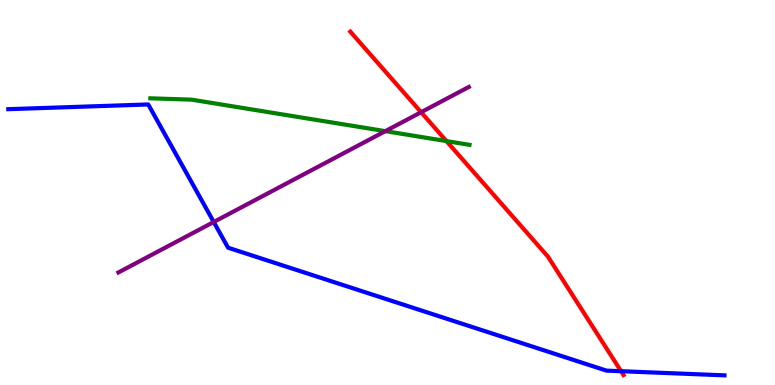[{'lines': ['blue', 'red'], 'intersections': [{'x': 8.01, 'y': 0.358}]}, {'lines': ['green', 'red'], 'intersections': [{'x': 5.76, 'y': 6.34}]}, {'lines': ['purple', 'red'], 'intersections': [{'x': 5.43, 'y': 7.09}]}, {'lines': ['blue', 'green'], 'intersections': []}, {'lines': ['blue', 'purple'], 'intersections': [{'x': 2.76, 'y': 4.23}]}, {'lines': ['green', 'purple'], 'intersections': [{'x': 4.97, 'y': 6.59}]}]